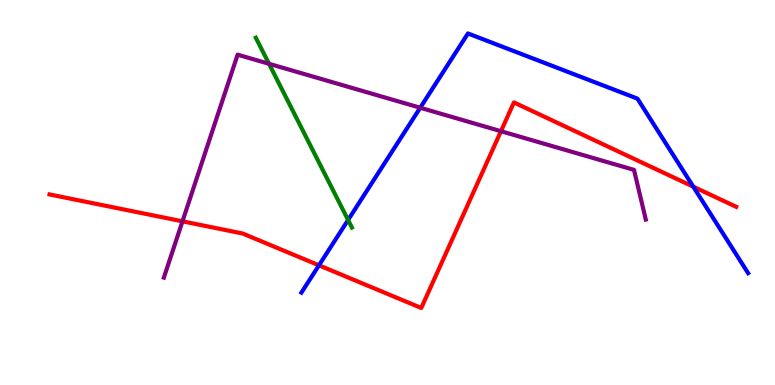[{'lines': ['blue', 'red'], 'intersections': [{'x': 4.12, 'y': 3.11}, {'x': 8.95, 'y': 5.15}]}, {'lines': ['green', 'red'], 'intersections': []}, {'lines': ['purple', 'red'], 'intersections': [{'x': 2.35, 'y': 4.25}, {'x': 6.46, 'y': 6.59}]}, {'lines': ['blue', 'green'], 'intersections': [{'x': 4.49, 'y': 4.29}]}, {'lines': ['blue', 'purple'], 'intersections': [{'x': 5.42, 'y': 7.2}]}, {'lines': ['green', 'purple'], 'intersections': [{'x': 3.47, 'y': 8.34}]}]